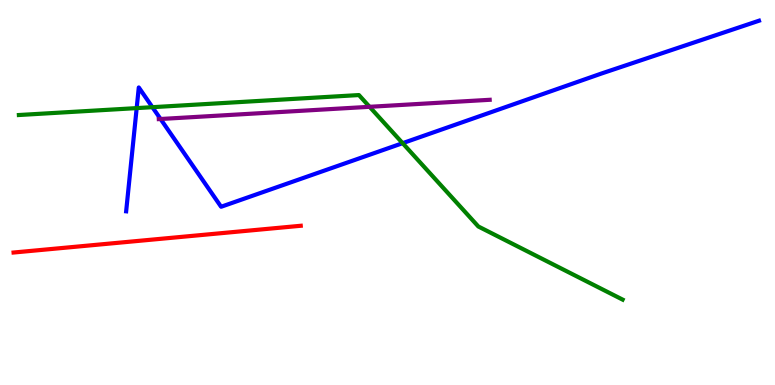[{'lines': ['blue', 'red'], 'intersections': []}, {'lines': ['green', 'red'], 'intersections': []}, {'lines': ['purple', 'red'], 'intersections': []}, {'lines': ['blue', 'green'], 'intersections': [{'x': 1.76, 'y': 7.19}, {'x': 1.97, 'y': 7.22}, {'x': 5.2, 'y': 6.28}]}, {'lines': ['blue', 'purple'], 'intersections': [{'x': 2.07, 'y': 6.91}]}, {'lines': ['green', 'purple'], 'intersections': [{'x': 4.77, 'y': 7.23}]}]